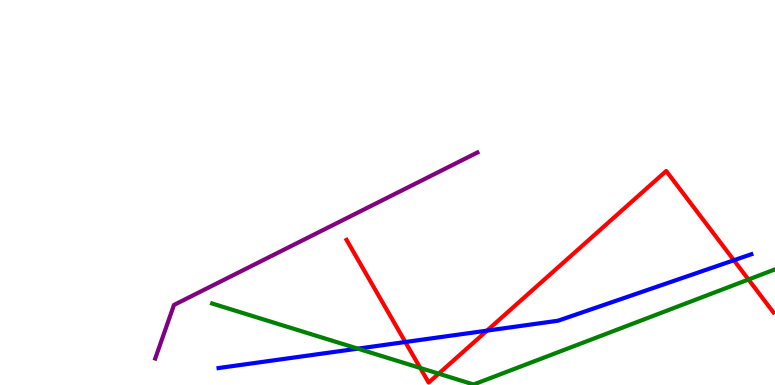[{'lines': ['blue', 'red'], 'intersections': [{'x': 5.23, 'y': 1.12}, {'x': 6.28, 'y': 1.41}, {'x': 9.47, 'y': 3.24}]}, {'lines': ['green', 'red'], 'intersections': [{'x': 5.42, 'y': 0.442}, {'x': 5.66, 'y': 0.294}, {'x': 9.66, 'y': 2.74}]}, {'lines': ['purple', 'red'], 'intersections': []}, {'lines': ['blue', 'green'], 'intersections': [{'x': 4.62, 'y': 0.945}]}, {'lines': ['blue', 'purple'], 'intersections': []}, {'lines': ['green', 'purple'], 'intersections': []}]